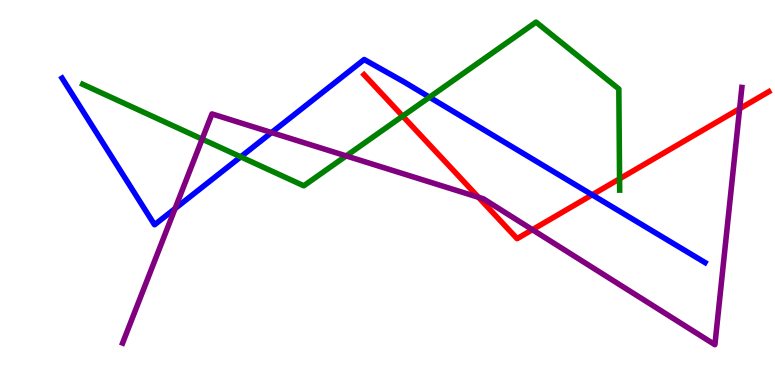[{'lines': ['blue', 'red'], 'intersections': [{'x': 7.64, 'y': 4.94}]}, {'lines': ['green', 'red'], 'intersections': [{'x': 5.2, 'y': 6.98}, {'x': 7.99, 'y': 5.36}]}, {'lines': ['purple', 'red'], 'intersections': [{'x': 6.17, 'y': 4.88}, {'x': 6.87, 'y': 4.03}, {'x': 9.54, 'y': 7.18}]}, {'lines': ['blue', 'green'], 'intersections': [{'x': 3.11, 'y': 5.93}, {'x': 5.54, 'y': 7.48}]}, {'lines': ['blue', 'purple'], 'intersections': [{'x': 2.26, 'y': 4.58}, {'x': 3.5, 'y': 6.56}]}, {'lines': ['green', 'purple'], 'intersections': [{'x': 2.61, 'y': 6.39}, {'x': 4.47, 'y': 5.95}]}]